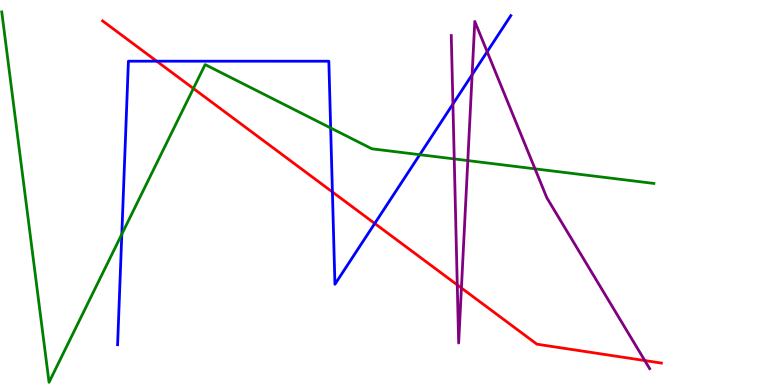[{'lines': ['blue', 'red'], 'intersections': [{'x': 2.02, 'y': 8.41}, {'x': 4.29, 'y': 5.01}, {'x': 4.84, 'y': 4.2}]}, {'lines': ['green', 'red'], 'intersections': [{'x': 2.5, 'y': 7.7}]}, {'lines': ['purple', 'red'], 'intersections': [{'x': 5.9, 'y': 2.6}, {'x': 5.95, 'y': 2.52}, {'x': 8.32, 'y': 0.635}]}, {'lines': ['blue', 'green'], 'intersections': [{'x': 1.57, 'y': 3.92}, {'x': 4.27, 'y': 6.68}, {'x': 5.42, 'y': 5.98}]}, {'lines': ['blue', 'purple'], 'intersections': [{'x': 5.84, 'y': 7.3}, {'x': 6.09, 'y': 8.06}, {'x': 6.29, 'y': 8.66}]}, {'lines': ['green', 'purple'], 'intersections': [{'x': 5.86, 'y': 5.87}, {'x': 6.04, 'y': 5.83}, {'x': 6.9, 'y': 5.61}]}]